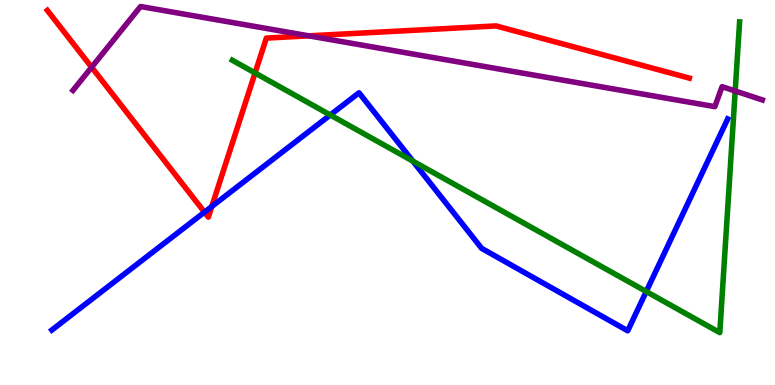[{'lines': ['blue', 'red'], 'intersections': [{'x': 2.64, 'y': 4.49}, {'x': 2.73, 'y': 4.64}]}, {'lines': ['green', 'red'], 'intersections': [{'x': 3.29, 'y': 8.11}]}, {'lines': ['purple', 'red'], 'intersections': [{'x': 1.18, 'y': 8.25}, {'x': 3.98, 'y': 9.07}]}, {'lines': ['blue', 'green'], 'intersections': [{'x': 4.26, 'y': 7.01}, {'x': 5.33, 'y': 5.81}, {'x': 8.34, 'y': 2.43}]}, {'lines': ['blue', 'purple'], 'intersections': []}, {'lines': ['green', 'purple'], 'intersections': [{'x': 9.49, 'y': 7.64}]}]